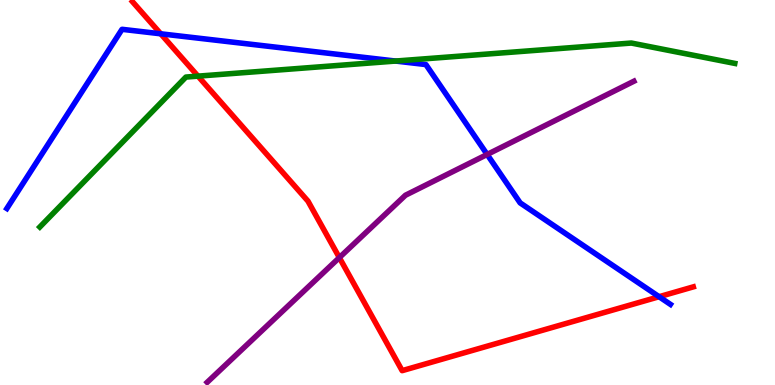[{'lines': ['blue', 'red'], 'intersections': [{'x': 2.07, 'y': 9.12}, {'x': 8.5, 'y': 2.29}]}, {'lines': ['green', 'red'], 'intersections': [{'x': 2.55, 'y': 8.02}]}, {'lines': ['purple', 'red'], 'intersections': [{'x': 4.38, 'y': 3.31}]}, {'lines': ['blue', 'green'], 'intersections': [{'x': 5.1, 'y': 8.41}]}, {'lines': ['blue', 'purple'], 'intersections': [{'x': 6.29, 'y': 5.99}]}, {'lines': ['green', 'purple'], 'intersections': []}]